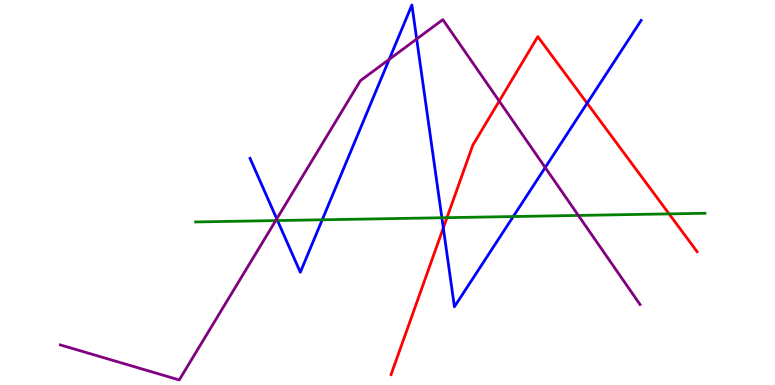[{'lines': ['blue', 'red'], 'intersections': [{'x': 5.72, 'y': 4.08}, {'x': 7.58, 'y': 7.32}]}, {'lines': ['green', 'red'], 'intersections': [{'x': 5.77, 'y': 4.35}, {'x': 8.63, 'y': 4.44}]}, {'lines': ['purple', 'red'], 'intersections': [{'x': 6.44, 'y': 7.37}]}, {'lines': ['blue', 'green'], 'intersections': [{'x': 3.58, 'y': 4.27}, {'x': 4.16, 'y': 4.29}, {'x': 5.7, 'y': 4.34}, {'x': 6.62, 'y': 4.38}]}, {'lines': ['blue', 'purple'], 'intersections': [{'x': 3.57, 'y': 4.31}, {'x': 5.02, 'y': 8.46}, {'x': 5.38, 'y': 8.99}, {'x': 7.03, 'y': 5.65}]}, {'lines': ['green', 'purple'], 'intersections': [{'x': 3.56, 'y': 4.27}, {'x': 7.46, 'y': 4.4}]}]